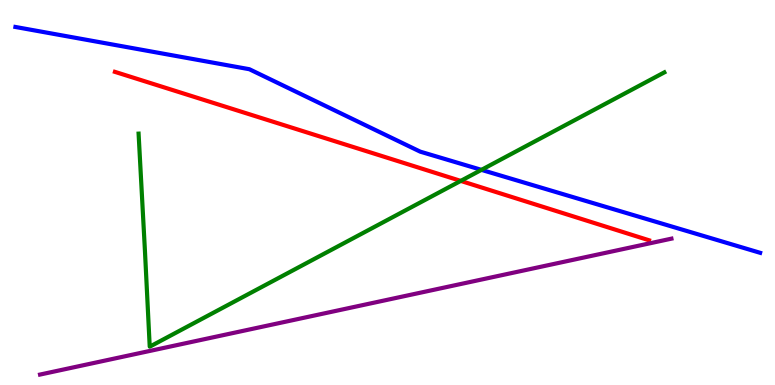[{'lines': ['blue', 'red'], 'intersections': []}, {'lines': ['green', 'red'], 'intersections': [{'x': 5.94, 'y': 5.3}]}, {'lines': ['purple', 'red'], 'intersections': []}, {'lines': ['blue', 'green'], 'intersections': [{'x': 6.21, 'y': 5.59}]}, {'lines': ['blue', 'purple'], 'intersections': []}, {'lines': ['green', 'purple'], 'intersections': []}]